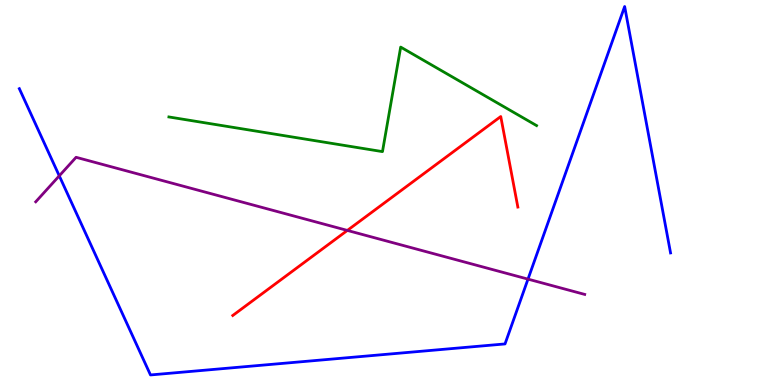[{'lines': ['blue', 'red'], 'intersections': []}, {'lines': ['green', 'red'], 'intersections': []}, {'lines': ['purple', 'red'], 'intersections': [{'x': 4.48, 'y': 4.01}]}, {'lines': ['blue', 'green'], 'intersections': []}, {'lines': ['blue', 'purple'], 'intersections': [{'x': 0.765, 'y': 5.43}, {'x': 6.81, 'y': 2.75}]}, {'lines': ['green', 'purple'], 'intersections': []}]